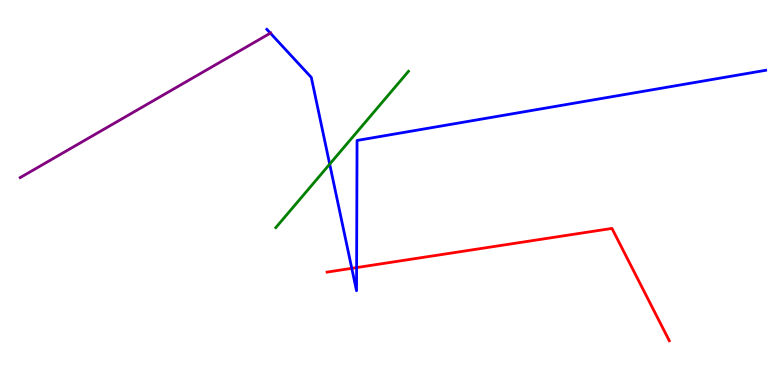[{'lines': ['blue', 'red'], 'intersections': [{'x': 4.54, 'y': 3.03}, {'x': 4.6, 'y': 3.05}]}, {'lines': ['green', 'red'], 'intersections': []}, {'lines': ['purple', 'red'], 'intersections': []}, {'lines': ['blue', 'green'], 'intersections': [{'x': 4.25, 'y': 5.74}]}, {'lines': ['blue', 'purple'], 'intersections': [{'x': 3.49, 'y': 9.14}]}, {'lines': ['green', 'purple'], 'intersections': []}]